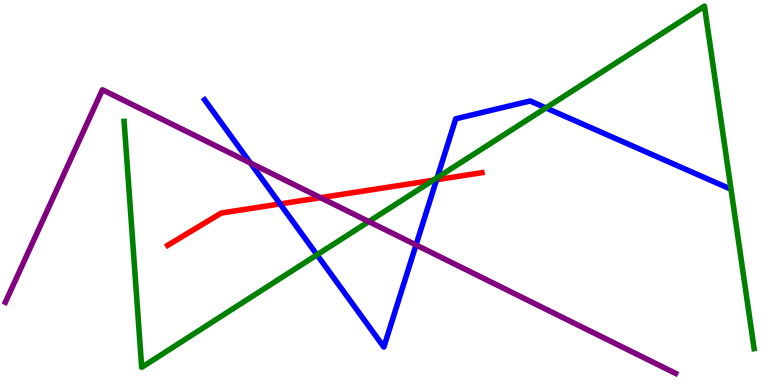[{'lines': ['blue', 'red'], 'intersections': [{'x': 3.61, 'y': 4.7}, {'x': 5.63, 'y': 5.33}]}, {'lines': ['green', 'red'], 'intersections': [{'x': 5.59, 'y': 5.32}]}, {'lines': ['purple', 'red'], 'intersections': [{'x': 4.14, 'y': 4.87}]}, {'lines': ['blue', 'green'], 'intersections': [{'x': 4.09, 'y': 3.38}, {'x': 5.64, 'y': 5.39}, {'x': 7.04, 'y': 7.2}]}, {'lines': ['blue', 'purple'], 'intersections': [{'x': 3.23, 'y': 5.77}, {'x': 5.37, 'y': 3.64}]}, {'lines': ['green', 'purple'], 'intersections': [{'x': 4.76, 'y': 4.24}]}]